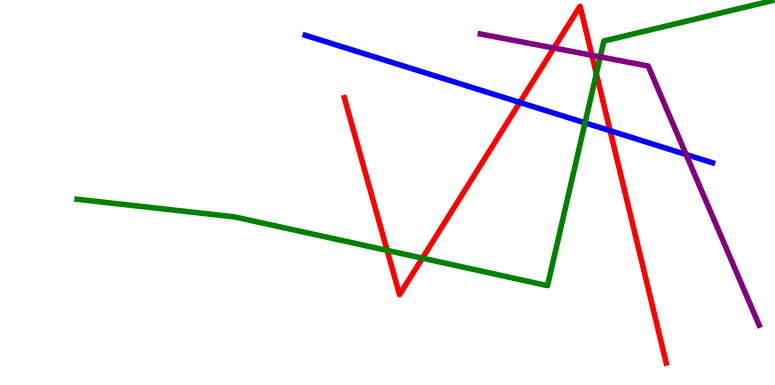[{'lines': ['blue', 'red'], 'intersections': [{'x': 6.71, 'y': 7.34}, {'x': 7.87, 'y': 6.6}]}, {'lines': ['green', 'red'], 'intersections': [{'x': 5.0, 'y': 3.5}, {'x': 5.45, 'y': 3.29}, {'x': 7.69, 'y': 8.09}]}, {'lines': ['purple', 'red'], 'intersections': [{'x': 7.15, 'y': 8.75}, {'x': 7.64, 'y': 8.56}]}, {'lines': ['blue', 'green'], 'intersections': [{'x': 7.55, 'y': 6.81}]}, {'lines': ['blue', 'purple'], 'intersections': [{'x': 8.85, 'y': 5.99}]}, {'lines': ['green', 'purple'], 'intersections': [{'x': 7.75, 'y': 8.52}]}]